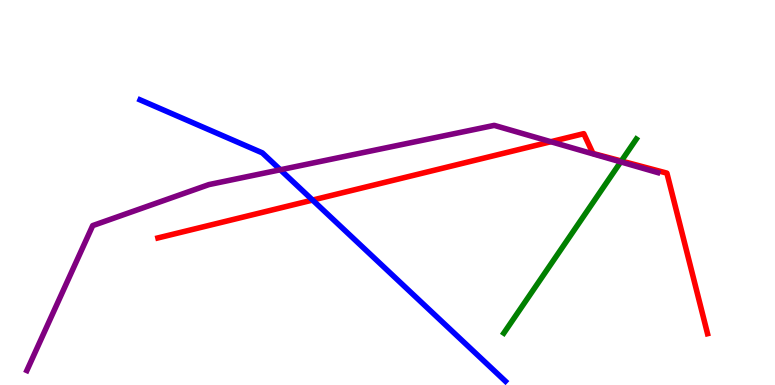[{'lines': ['blue', 'red'], 'intersections': [{'x': 4.03, 'y': 4.8}]}, {'lines': ['green', 'red'], 'intersections': [{'x': 8.02, 'y': 5.82}]}, {'lines': ['purple', 'red'], 'intersections': [{'x': 7.11, 'y': 6.32}]}, {'lines': ['blue', 'green'], 'intersections': []}, {'lines': ['blue', 'purple'], 'intersections': [{'x': 3.62, 'y': 5.59}]}, {'lines': ['green', 'purple'], 'intersections': [{'x': 8.01, 'y': 5.8}]}]